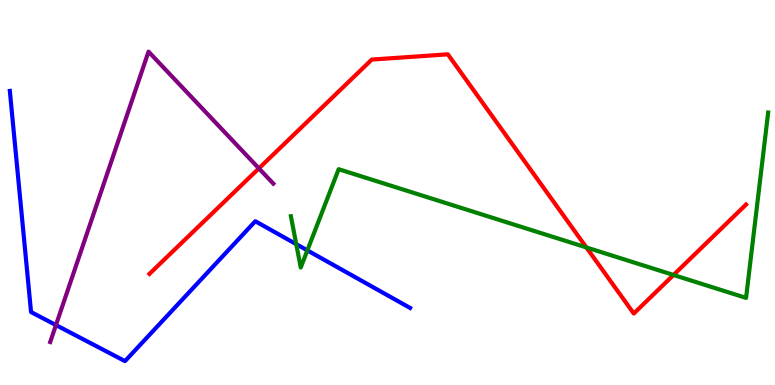[{'lines': ['blue', 'red'], 'intersections': []}, {'lines': ['green', 'red'], 'intersections': [{'x': 7.57, 'y': 3.57}, {'x': 8.69, 'y': 2.86}]}, {'lines': ['purple', 'red'], 'intersections': [{'x': 3.34, 'y': 5.63}]}, {'lines': ['blue', 'green'], 'intersections': [{'x': 3.82, 'y': 3.66}, {'x': 3.97, 'y': 3.5}]}, {'lines': ['blue', 'purple'], 'intersections': [{'x': 0.722, 'y': 1.56}]}, {'lines': ['green', 'purple'], 'intersections': []}]